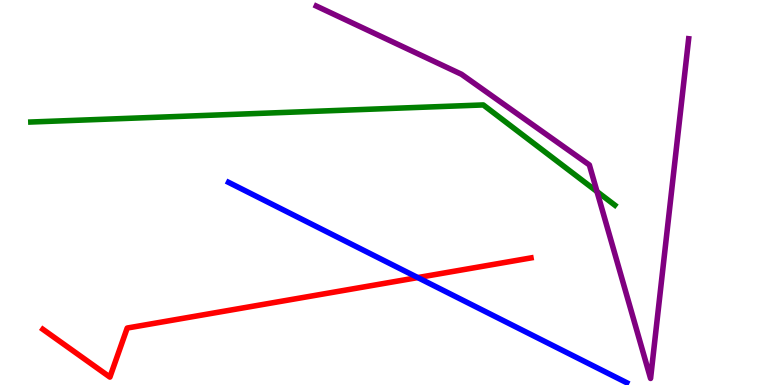[{'lines': ['blue', 'red'], 'intersections': [{'x': 5.39, 'y': 2.79}]}, {'lines': ['green', 'red'], 'intersections': []}, {'lines': ['purple', 'red'], 'intersections': []}, {'lines': ['blue', 'green'], 'intersections': []}, {'lines': ['blue', 'purple'], 'intersections': []}, {'lines': ['green', 'purple'], 'intersections': [{'x': 7.7, 'y': 5.02}]}]